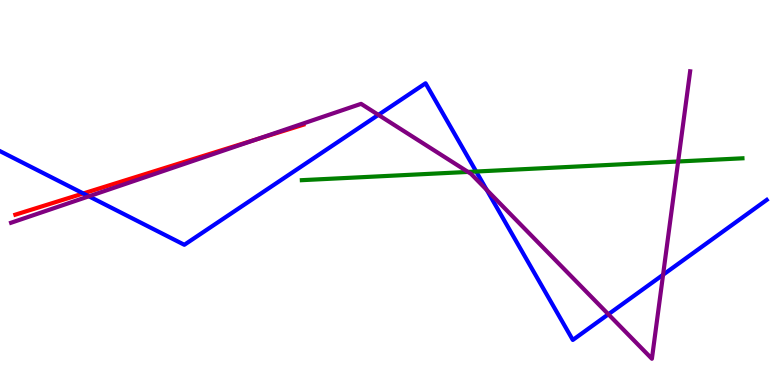[{'lines': ['blue', 'red'], 'intersections': [{'x': 1.07, 'y': 4.98}]}, {'lines': ['green', 'red'], 'intersections': []}, {'lines': ['purple', 'red'], 'intersections': [{'x': 3.32, 'y': 6.39}]}, {'lines': ['blue', 'green'], 'intersections': [{'x': 6.14, 'y': 5.54}]}, {'lines': ['blue', 'purple'], 'intersections': [{'x': 1.15, 'y': 4.9}, {'x': 4.88, 'y': 7.02}, {'x': 6.28, 'y': 5.07}, {'x': 7.85, 'y': 1.84}, {'x': 8.56, 'y': 2.86}]}, {'lines': ['green', 'purple'], 'intersections': [{'x': 6.04, 'y': 5.53}, {'x': 8.75, 'y': 5.81}]}]